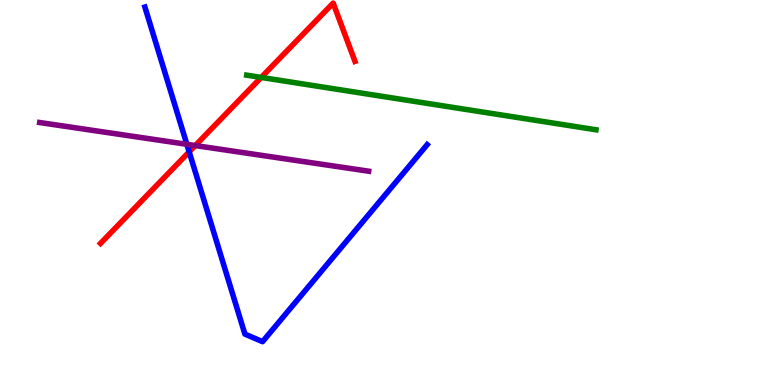[{'lines': ['blue', 'red'], 'intersections': [{'x': 2.44, 'y': 6.06}]}, {'lines': ['green', 'red'], 'intersections': [{'x': 3.37, 'y': 7.99}]}, {'lines': ['purple', 'red'], 'intersections': [{'x': 2.52, 'y': 6.22}]}, {'lines': ['blue', 'green'], 'intersections': []}, {'lines': ['blue', 'purple'], 'intersections': [{'x': 2.41, 'y': 6.25}]}, {'lines': ['green', 'purple'], 'intersections': []}]